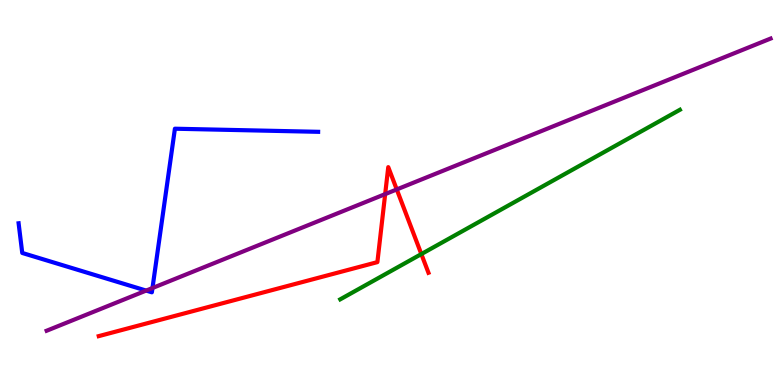[{'lines': ['blue', 'red'], 'intersections': []}, {'lines': ['green', 'red'], 'intersections': [{'x': 5.44, 'y': 3.4}]}, {'lines': ['purple', 'red'], 'intersections': [{'x': 4.97, 'y': 4.96}, {'x': 5.12, 'y': 5.08}]}, {'lines': ['blue', 'green'], 'intersections': []}, {'lines': ['blue', 'purple'], 'intersections': [{'x': 1.89, 'y': 2.45}, {'x': 1.97, 'y': 2.52}]}, {'lines': ['green', 'purple'], 'intersections': []}]